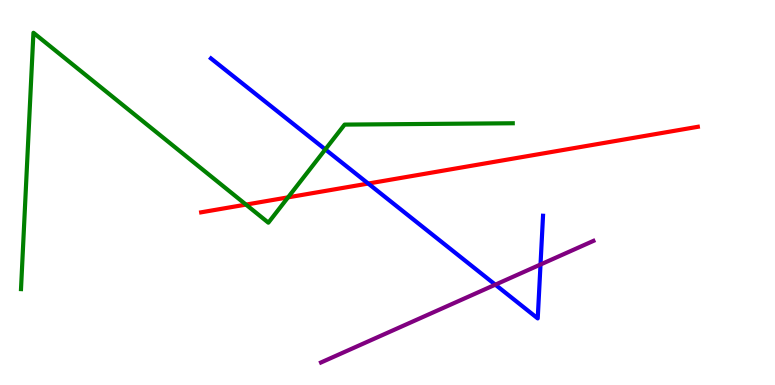[{'lines': ['blue', 'red'], 'intersections': [{'x': 4.75, 'y': 5.23}]}, {'lines': ['green', 'red'], 'intersections': [{'x': 3.17, 'y': 4.69}, {'x': 3.72, 'y': 4.87}]}, {'lines': ['purple', 'red'], 'intersections': []}, {'lines': ['blue', 'green'], 'intersections': [{'x': 4.2, 'y': 6.12}]}, {'lines': ['blue', 'purple'], 'intersections': [{'x': 6.39, 'y': 2.61}, {'x': 6.97, 'y': 3.13}]}, {'lines': ['green', 'purple'], 'intersections': []}]